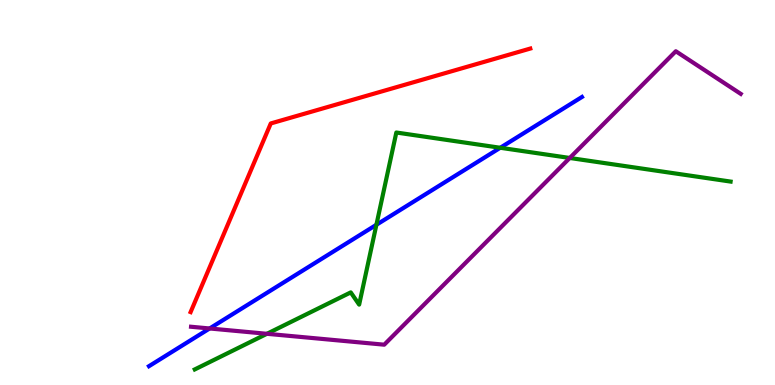[{'lines': ['blue', 'red'], 'intersections': []}, {'lines': ['green', 'red'], 'intersections': []}, {'lines': ['purple', 'red'], 'intersections': []}, {'lines': ['blue', 'green'], 'intersections': [{'x': 4.86, 'y': 4.16}, {'x': 6.45, 'y': 6.16}]}, {'lines': ['blue', 'purple'], 'intersections': [{'x': 2.7, 'y': 1.47}]}, {'lines': ['green', 'purple'], 'intersections': [{'x': 3.44, 'y': 1.33}, {'x': 7.35, 'y': 5.9}]}]